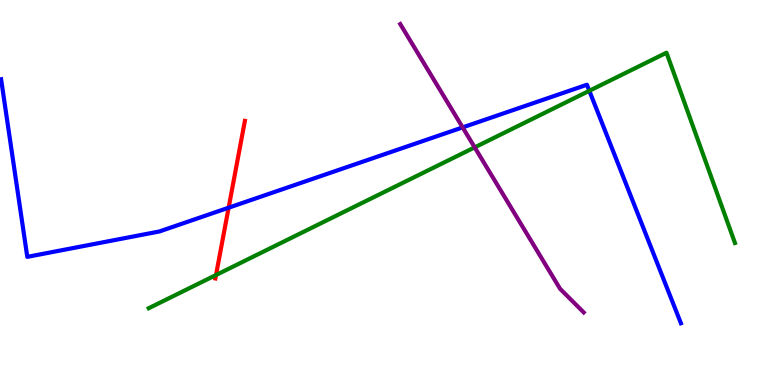[{'lines': ['blue', 'red'], 'intersections': [{'x': 2.95, 'y': 4.61}]}, {'lines': ['green', 'red'], 'intersections': [{'x': 2.79, 'y': 2.86}]}, {'lines': ['purple', 'red'], 'intersections': []}, {'lines': ['blue', 'green'], 'intersections': [{'x': 7.6, 'y': 7.64}]}, {'lines': ['blue', 'purple'], 'intersections': [{'x': 5.97, 'y': 6.69}]}, {'lines': ['green', 'purple'], 'intersections': [{'x': 6.13, 'y': 6.17}]}]